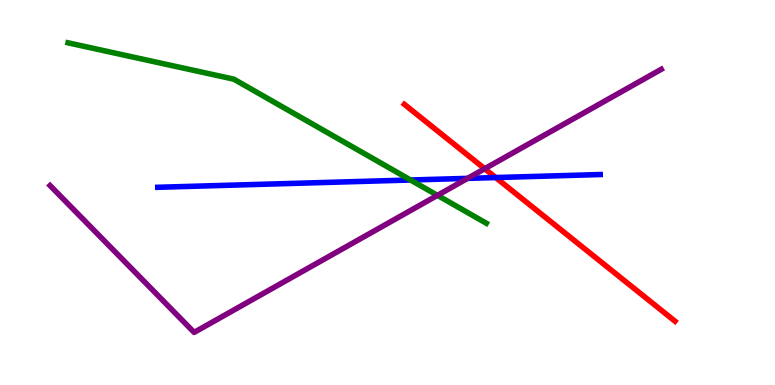[{'lines': ['blue', 'red'], 'intersections': [{'x': 6.4, 'y': 5.39}]}, {'lines': ['green', 'red'], 'intersections': []}, {'lines': ['purple', 'red'], 'intersections': [{'x': 6.25, 'y': 5.62}]}, {'lines': ['blue', 'green'], 'intersections': [{'x': 5.3, 'y': 5.32}]}, {'lines': ['blue', 'purple'], 'intersections': [{'x': 6.03, 'y': 5.37}]}, {'lines': ['green', 'purple'], 'intersections': [{'x': 5.64, 'y': 4.93}]}]